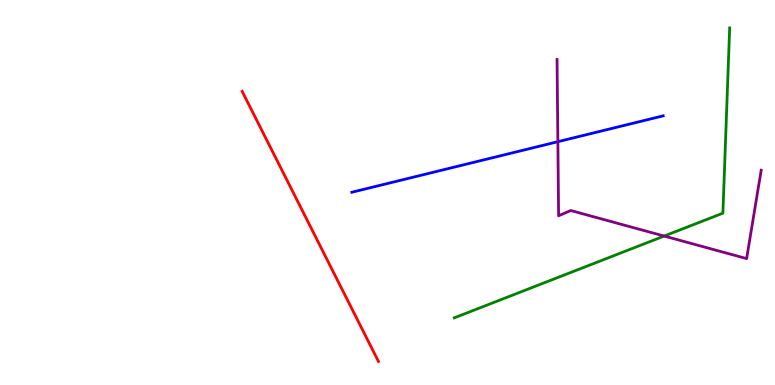[{'lines': ['blue', 'red'], 'intersections': []}, {'lines': ['green', 'red'], 'intersections': []}, {'lines': ['purple', 'red'], 'intersections': []}, {'lines': ['blue', 'green'], 'intersections': []}, {'lines': ['blue', 'purple'], 'intersections': [{'x': 7.2, 'y': 6.32}]}, {'lines': ['green', 'purple'], 'intersections': [{'x': 8.57, 'y': 3.87}]}]